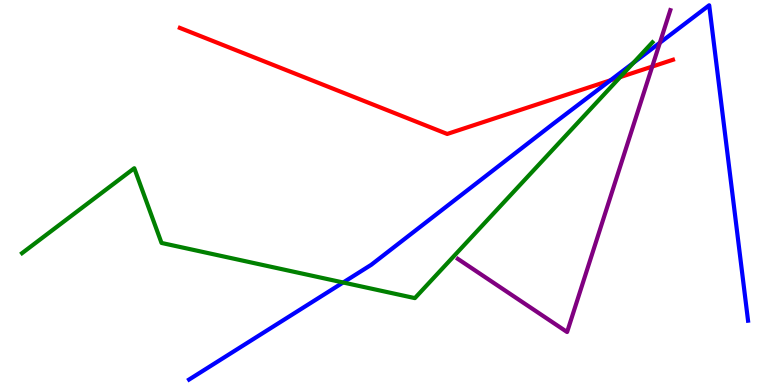[{'lines': ['blue', 'red'], 'intersections': [{'x': 7.88, 'y': 7.91}]}, {'lines': ['green', 'red'], 'intersections': [{'x': 8.0, 'y': 8.0}]}, {'lines': ['purple', 'red'], 'intersections': [{'x': 8.42, 'y': 8.27}]}, {'lines': ['blue', 'green'], 'intersections': [{'x': 4.43, 'y': 2.66}, {'x': 8.17, 'y': 8.37}]}, {'lines': ['blue', 'purple'], 'intersections': [{'x': 8.51, 'y': 8.89}]}, {'lines': ['green', 'purple'], 'intersections': []}]